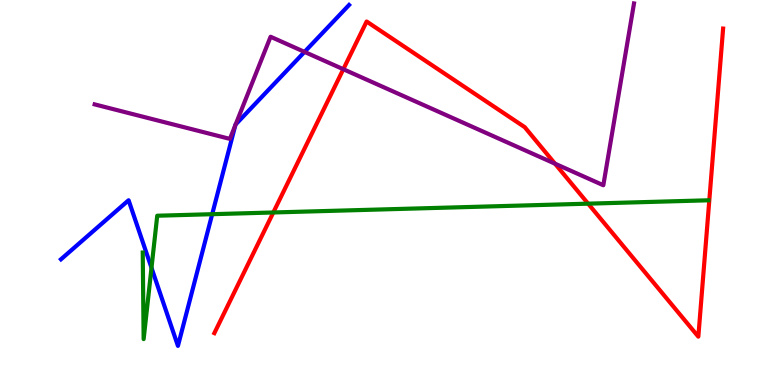[{'lines': ['blue', 'red'], 'intersections': []}, {'lines': ['green', 'red'], 'intersections': [{'x': 3.53, 'y': 4.48}, {'x': 7.59, 'y': 4.71}]}, {'lines': ['purple', 'red'], 'intersections': [{'x': 4.43, 'y': 8.2}, {'x': 7.16, 'y': 5.75}]}, {'lines': ['blue', 'green'], 'intersections': [{'x': 1.95, 'y': 3.04}, {'x': 2.74, 'y': 4.44}]}, {'lines': ['blue', 'purple'], 'intersections': [{'x': 3.04, 'y': 6.75}, {'x': 3.04, 'y': 6.77}, {'x': 3.93, 'y': 8.65}]}, {'lines': ['green', 'purple'], 'intersections': []}]